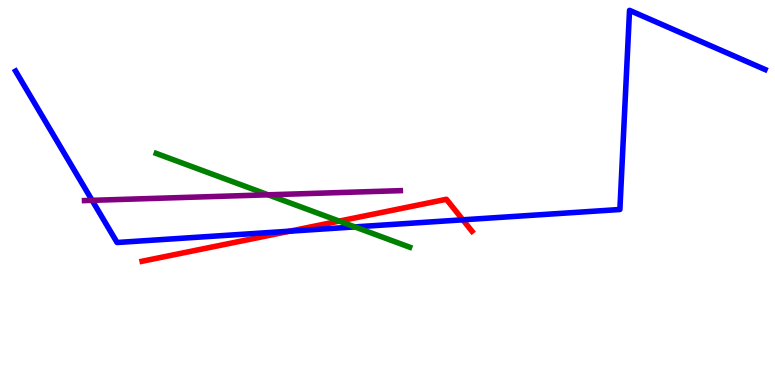[{'lines': ['blue', 'red'], 'intersections': [{'x': 3.74, 'y': 4.0}, {'x': 5.97, 'y': 4.29}]}, {'lines': ['green', 'red'], 'intersections': [{'x': 4.38, 'y': 4.26}]}, {'lines': ['purple', 'red'], 'intersections': []}, {'lines': ['blue', 'green'], 'intersections': [{'x': 4.58, 'y': 4.11}]}, {'lines': ['blue', 'purple'], 'intersections': [{'x': 1.19, 'y': 4.8}]}, {'lines': ['green', 'purple'], 'intersections': [{'x': 3.46, 'y': 4.94}]}]